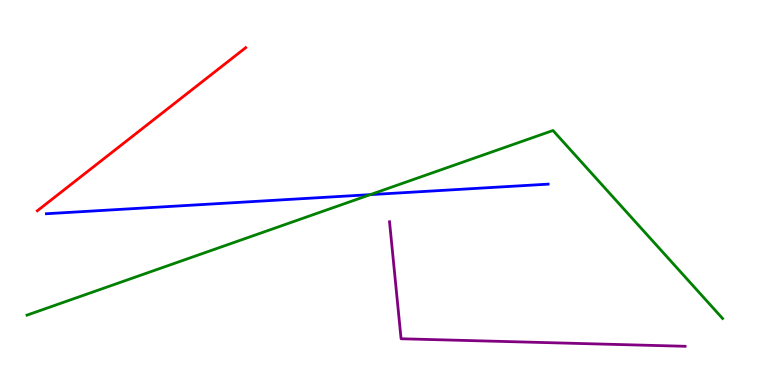[{'lines': ['blue', 'red'], 'intersections': []}, {'lines': ['green', 'red'], 'intersections': []}, {'lines': ['purple', 'red'], 'intersections': []}, {'lines': ['blue', 'green'], 'intersections': [{'x': 4.78, 'y': 4.94}]}, {'lines': ['blue', 'purple'], 'intersections': []}, {'lines': ['green', 'purple'], 'intersections': []}]